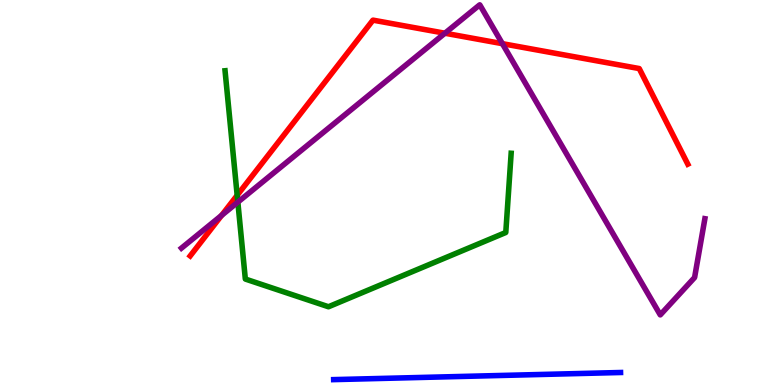[{'lines': ['blue', 'red'], 'intersections': []}, {'lines': ['green', 'red'], 'intersections': [{'x': 3.06, 'y': 4.93}]}, {'lines': ['purple', 'red'], 'intersections': [{'x': 2.86, 'y': 4.41}, {'x': 5.74, 'y': 9.14}, {'x': 6.48, 'y': 8.87}]}, {'lines': ['blue', 'green'], 'intersections': []}, {'lines': ['blue', 'purple'], 'intersections': []}, {'lines': ['green', 'purple'], 'intersections': [{'x': 3.07, 'y': 4.75}]}]